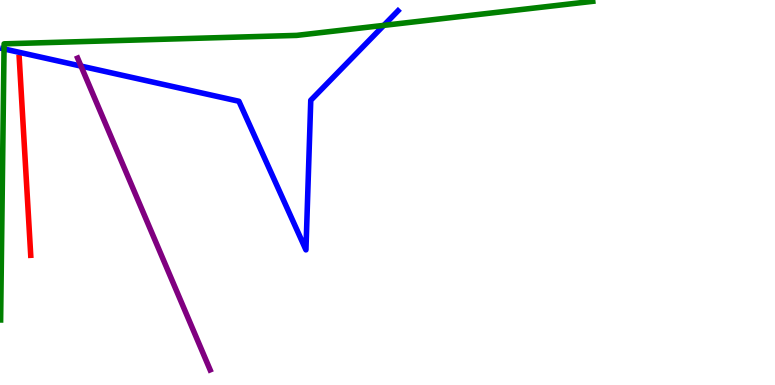[{'lines': ['blue', 'red'], 'intersections': []}, {'lines': ['green', 'red'], 'intersections': []}, {'lines': ['purple', 'red'], 'intersections': []}, {'lines': ['blue', 'green'], 'intersections': [{'x': 0.0522, 'y': 8.73}, {'x': 4.95, 'y': 9.34}]}, {'lines': ['blue', 'purple'], 'intersections': [{'x': 1.05, 'y': 8.28}]}, {'lines': ['green', 'purple'], 'intersections': []}]